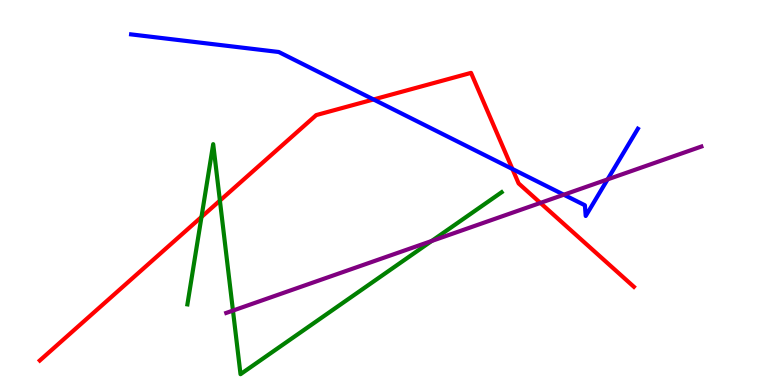[{'lines': ['blue', 'red'], 'intersections': [{'x': 4.82, 'y': 7.42}, {'x': 6.61, 'y': 5.61}]}, {'lines': ['green', 'red'], 'intersections': [{'x': 2.6, 'y': 4.36}, {'x': 2.84, 'y': 4.79}]}, {'lines': ['purple', 'red'], 'intersections': [{'x': 6.97, 'y': 4.73}]}, {'lines': ['blue', 'green'], 'intersections': []}, {'lines': ['blue', 'purple'], 'intersections': [{'x': 7.27, 'y': 4.94}, {'x': 7.84, 'y': 5.34}]}, {'lines': ['green', 'purple'], 'intersections': [{'x': 3.01, 'y': 1.93}, {'x': 5.57, 'y': 3.74}]}]